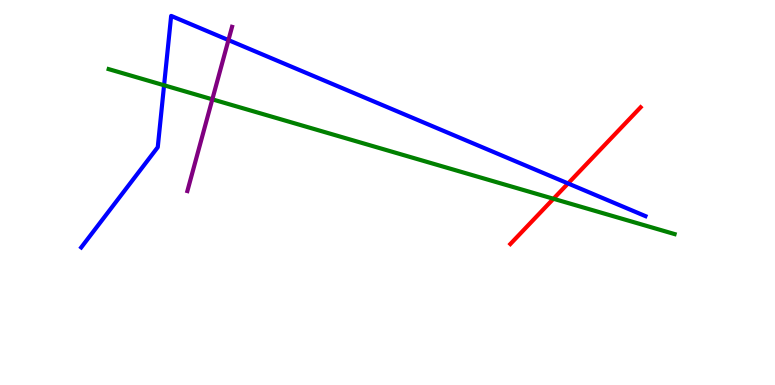[{'lines': ['blue', 'red'], 'intersections': [{'x': 7.33, 'y': 5.24}]}, {'lines': ['green', 'red'], 'intersections': [{'x': 7.14, 'y': 4.84}]}, {'lines': ['purple', 'red'], 'intersections': []}, {'lines': ['blue', 'green'], 'intersections': [{'x': 2.12, 'y': 7.79}]}, {'lines': ['blue', 'purple'], 'intersections': [{'x': 2.95, 'y': 8.96}]}, {'lines': ['green', 'purple'], 'intersections': [{'x': 2.74, 'y': 7.42}]}]